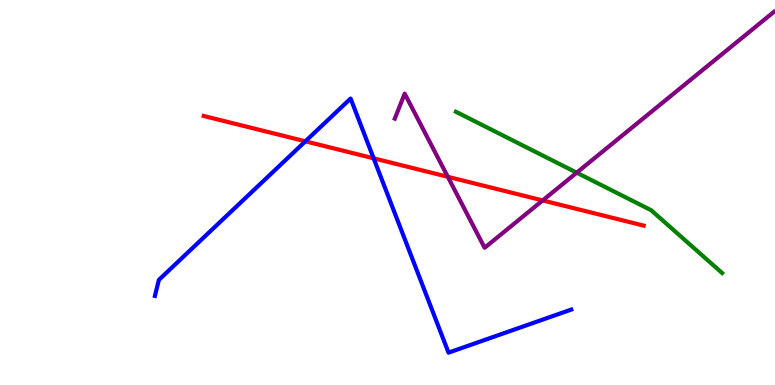[{'lines': ['blue', 'red'], 'intersections': [{'x': 3.94, 'y': 6.33}, {'x': 4.82, 'y': 5.89}]}, {'lines': ['green', 'red'], 'intersections': []}, {'lines': ['purple', 'red'], 'intersections': [{'x': 5.78, 'y': 5.41}, {'x': 7.0, 'y': 4.79}]}, {'lines': ['blue', 'green'], 'intersections': []}, {'lines': ['blue', 'purple'], 'intersections': []}, {'lines': ['green', 'purple'], 'intersections': [{'x': 7.44, 'y': 5.51}]}]